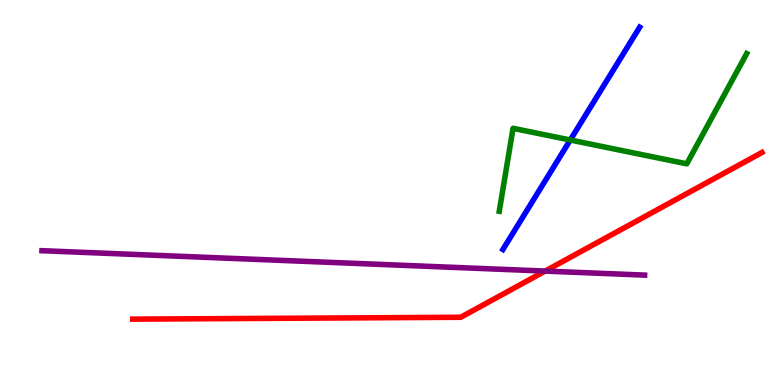[{'lines': ['blue', 'red'], 'intersections': []}, {'lines': ['green', 'red'], 'intersections': []}, {'lines': ['purple', 'red'], 'intersections': [{'x': 7.03, 'y': 2.96}]}, {'lines': ['blue', 'green'], 'intersections': [{'x': 7.36, 'y': 6.36}]}, {'lines': ['blue', 'purple'], 'intersections': []}, {'lines': ['green', 'purple'], 'intersections': []}]